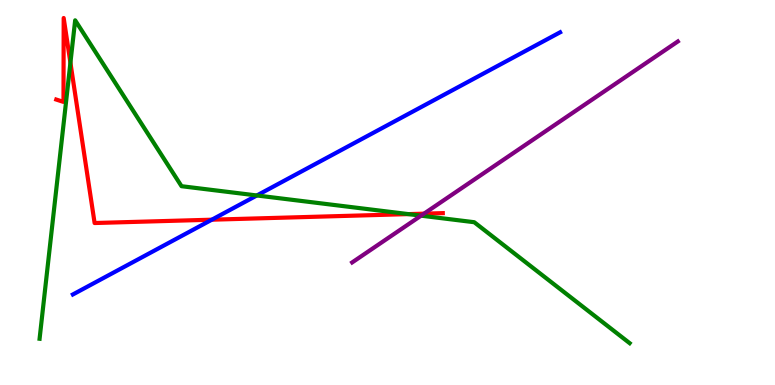[{'lines': ['blue', 'red'], 'intersections': [{'x': 2.73, 'y': 4.29}]}, {'lines': ['green', 'red'], 'intersections': [{'x': 0.909, 'y': 8.37}, {'x': 5.27, 'y': 4.44}]}, {'lines': ['purple', 'red'], 'intersections': [{'x': 5.47, 'y': 4.45}]}, {'lines': ['blue', 'green'], 'intersections': [{'x': 3.31, 'y': 4.92}]}, {'lines': ['blue', 'purple'], 'intersections': []}, {'lines': ['green', 'purple'], 'intersections': [{'x': 5.43, 'y': 4.4}]}]